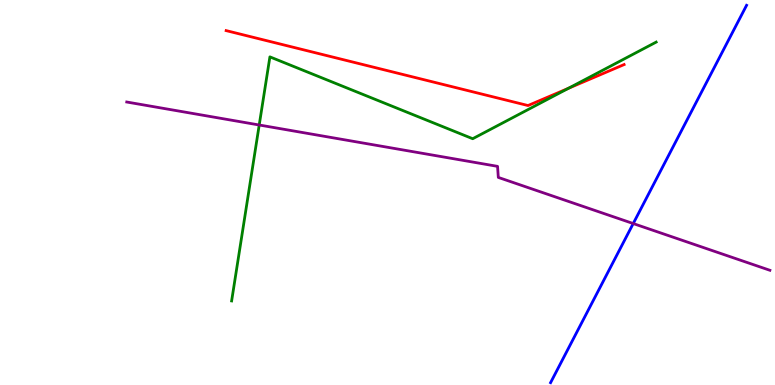[{'lines': ['blue', 'red'], 'intersections': []}, {'lines': ['green', 'red'], 'intersections': [{'x': 7.33, 'y': 7.71}]}, {'lines': ['purple', 'red'], 'intersections': []}, {'lines': ['blue', 'green'], 'intersections': []}, {'lines': ['blue', 'purple'], 'intersections': [{'x': 8.17, 'y': 4.19}]}, {'lines': ['green', 'purple'], 'intersections': [{'x': 3.34, 'y': 6.75}]}]